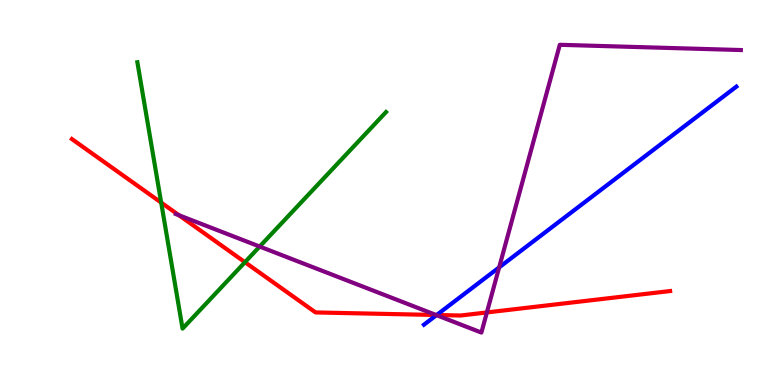[{'lines': ['blue', 'red'], 'intersections': [{'x': 5.63, 'y': 1.82}]}, {'lines': ['green', 'red'], 'intersections': [{'x': 2.08, 'y': 4.74}, {'x': 3.16, 'y': 3.19}]}, {'lines': ['purple', 'red'], 'intersections': [{'x': 2.31, 'y': 4.41}, {'x': 5.63, 'y': 1.82}, {'x': 6.28, 'y': 1.88}]}, {'lines': ['blue', 'green'], 'intersections': []}, {'lines': ['blue', 'purple'], 'intersections': [{'x': 5.63, 'y': 1.81}, {'x': 6.44, 'y': 3.05}]}, {'lines': ['green', 'purple'], 'intersections': [{'x': 3.35, 'y': 3.6}]}]